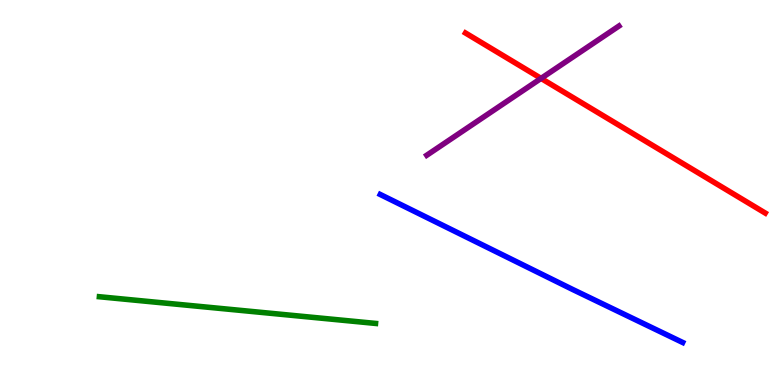[{'lines': ['blue', 'red'], 'intersections': []}, {'lines': ['green', 'red'], 'intersections': []}, {'lines': ['purple', 'red'], 'intersections': [{'x': 6.98, 'y': 7.96}]}, {'lines': ['blue', 'green'], 'intersections': []}, {'lines': ['blue', 'purple'], 'intersections': []}, {'lines': ['green', 'purple'], 'intersections': []}]